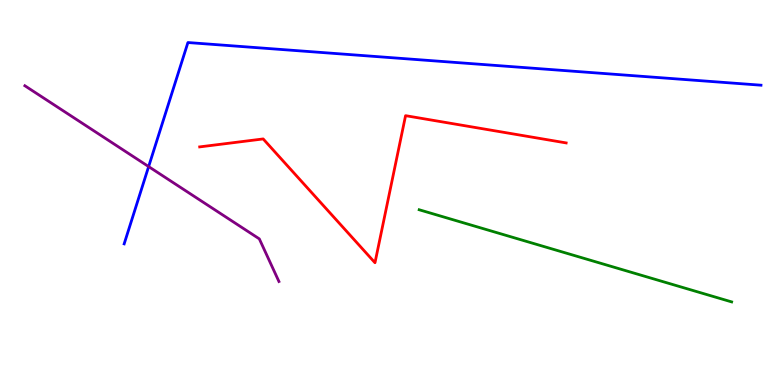[{'lines': ['blue', 'red'], 'intersections': []}, {'lines': ['green', 'red'], 'intersections': []}, {'lines': ['purple', 'red'], 'intersections': []}, {'lines': ['blue', 'green'], 'intersections': []}, {'lines': ['blue', 'purple'], 'intersections': [{'x': 1.92, 'y': 5.67}]}, {'lines': ['green', 'purple'], 'intersections': []}]